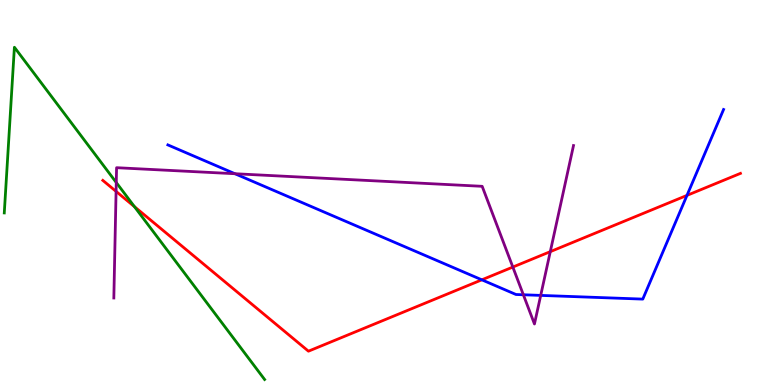[{'lines': ['blue', 'red'], 'intersections': [{'x': 6.22, 'y': 2.73}, {'x': 8.86, 'y': 4.92}]}, {'lines': ['green', 'red'], 'intersections': [{'x': 1.73, 'y': 4.63}]}, {'lines': ['purple', 'red'], 'intersections': [{'x': 1.5, 'y': 5.03}, {'x': 6.62, 'y': 3.06}, {'x': 7.1, 'y': 3.46}]}, {'lines': ['blue', 'green'], 'intersections': []}, {'lines': ['blue', 'purple'], 'intersections': [{'x': 3.03, 'y': 5.49}, {'x': 6.75, 'y': 2.34}, {'x': 6.98, 'y': 2.33}]}, {'lines': ['green', 'purple'], 'intersections': [{'x': 1.5, 'y': 5.26}]}]